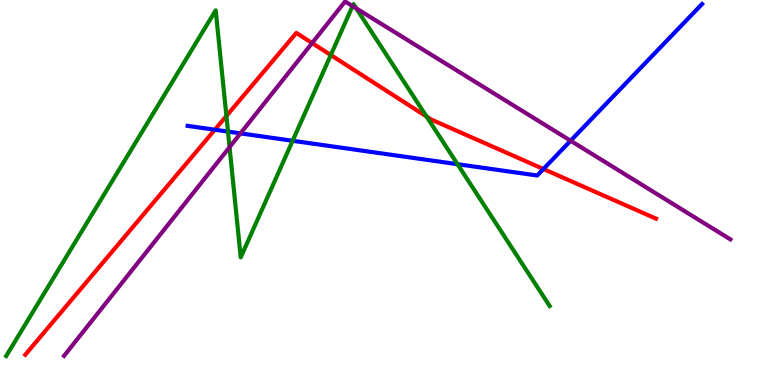[{'lines': ['blue', 'red'], 'intersections': [{'x': 2.77, 'y': 6.63}, {'x': 7.01, 'y': 5.61}]}, {'lines': ['green', 'red'], 'intersections': [{'x': 2.92, 'y': 6.99}, {'x': 4.27, 'y': 8.57}, {'x': 5.5, 'y': 6.97}]}, {'lines': ['purple', 'red'], 'intersections': [{'x': 4.03, 'y': 8.88}]}, {'lines': ['blue', 'green'], 'intersections': [{'x': 2.94, 'y': 6.58}, {'x': 3.78, 'y': 6.34}, {'x': 5.9, 'y': 5.74}]}, {'lines': ['blue', 'purple'], 'intersections': [{'x': 3.1, 'y': 6.54}, {'x': 7.36, 'y': 6.34}]}, {'lines': ['green', 'purple'], 'intersections': [{'x': 2.96, 'y': 6.18}, {'x': 4.55, 'y': 9.84}, {'x': 4.6, 'y': 9.78}]}]